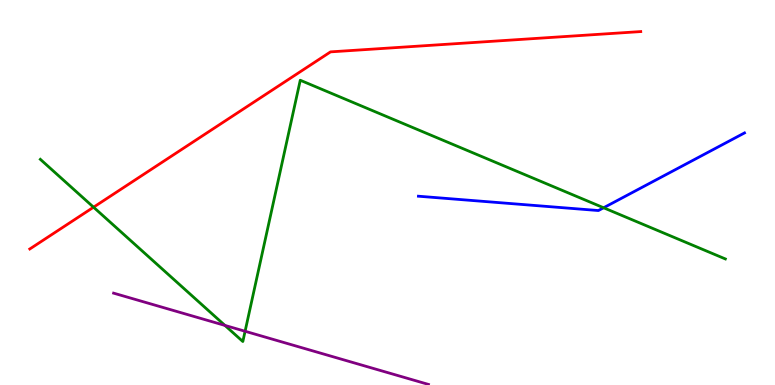[{'lines': ['blue', 'red'], 'intersections': []}, {'lines': ['green', 'red'], 'intersections': [{'x': 1.21, 'y': 4.62}]}, {'lines': ['purple', 'red'], 'intersections': []}, {'lines': ['blue', 'green'], 'intersections': [{'x': 7.79, 'y': 4.6}]}, {'lines': ['blue', 'purple'], 'intersections': []}, {'lines': ['green', 'purple'], 'intersections': [{'x': 2.9, 'y': 1.55}, {'x': 3.16, 'y': 1.4}]}]